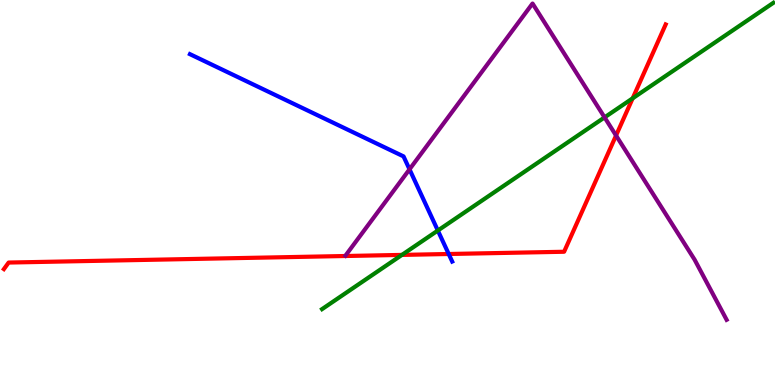[{'lines': ['blue', 'red'], 'intersections': [{'x': 5.79, 'y': 3.4}]}, {'lines': ['green', 'red'], 'intersections': [{'x': 5.19, 'y': 3.38}, {'x': 8.16, 'y': 7.45}]}, {'lines': ['purple', 'red'], 'intersections': [{'x': 7.95, 'y': 6.48}]}, {'lines': ['blue', 'green'], 'intersections': [{'x': 5.65, 'y': 4.01}]}, {'lines': ['blue', 'purple'], 'intersections': [{'x': 5.28, 'y': 5.6}]}, {'lines': ['green', 'purple'], 'intersections': [{'x': 7.8, 'y': 6.95}]}]